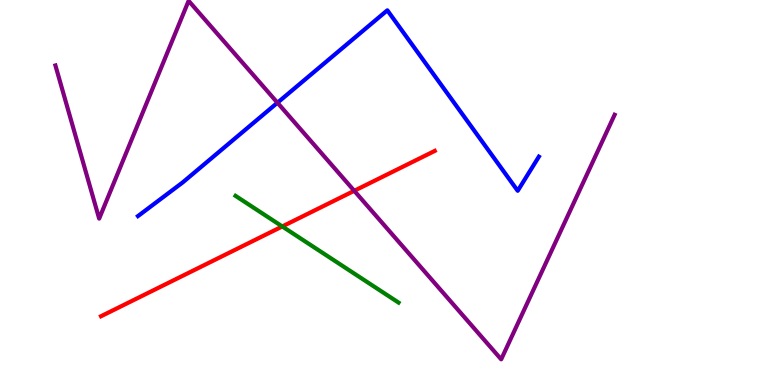[{'lines': ['blue', 'red'], 'intersections': []}, {'lines': ['green', 'red'], 'intersections': [{'x': 3.64, 'y': 4.12}]}, {'lines': ['purple', 'red'], 'intersections': [{'x': 4.57, 'y': 5.04}]}, {'lines': ['blue', 'green'], 'intersections': []}, {'lines': ['blue', 'purple'], 'intersections': [{'x': 3.58, 'y': 7.33}]}, {'lines': ['green', 'purple'], 'intersections': []}]